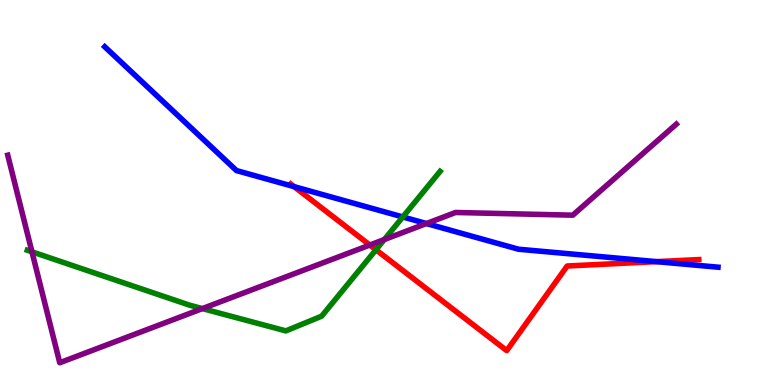[{'lines': ['blue', 'red'], 'intersections': [{'x': 3.8, 'y': 5.15}, {'x': 8.47, 'y': 3.2}]}, {'lines': ['green', 'red'], 'intersections': [{'x': 4.85, 'y': 3.51}]}, {'lines': ['purple', 'red'], 'intersections': [{'x': 4.77, 'y': 3.64}]}, {'lines': ['blue', 'green'], 'intersections': [{'x': 5.2, 'y': 4.36}]}, {'lines': ['blue', 'purple'], 'intersections': [{'x': 5.5, 'y': 4.19}]}, {'lines': ['green', 'purple'], 'intersections': [{'x': 0.412, 'y': 3.46}, {'x': 2.61, 'y': 1.98}, {'x': 4.96, 'y': 3.78}]}]